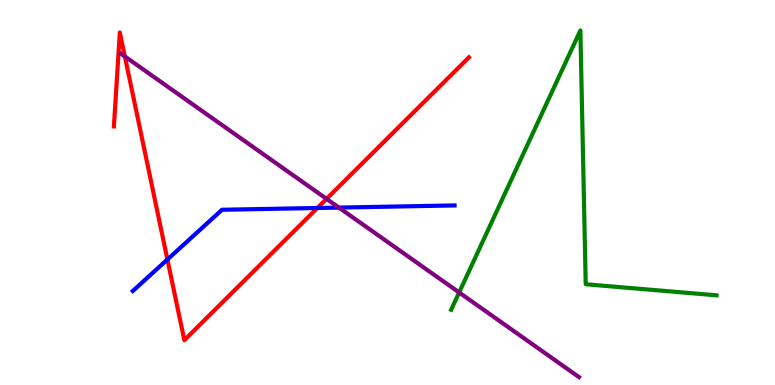[{'lines': ['blue', 'red'], 'intersections': [{'x': 2.16, 'y': 3.26}, {'x': 4.1, 'y': 4.6}]}, {'lines': ['green', 'red'], 'intersections': []}, {'lines': ['purple', 'red'], 'intersections': [{'x': 1.61, 'y': 8.53}, {'x': 4.21, 'y': 4.83}]}, {'lines': ['blue', 'green'], 'intersections': []}, {'lines': ['blue', 'purple'], 'intersections': [{'x': 4.37, 'y': 4.61}]}, {'lines': ['green', 'purple'], 'intersections': [{'x': 5.92, 'y': 2.4}]}]